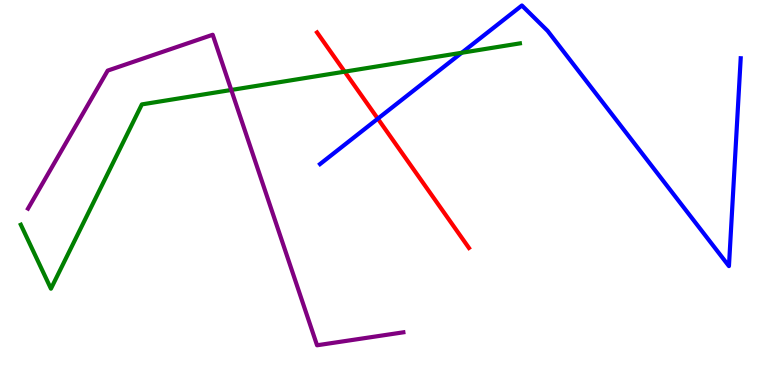[{'lines': ['blue', 'red'], 'intersections': [{'x': 4.88, 'y': 6.92}]}, {'lines': ['green', 'red'], 'intersections': [{'x': 4.45, 'y': 8.14}]}, {'lines': ['purple', 'red'], 'intersections': []}, {'lines': ['blue', 'green'], 'intersections': [{'x': 5.96, 'y': 8.63}]}, {'lines': ['blue', 'purple'], 'intersections': []}, {'lines': ['green', 'purple'], 'intersections': [{'x': 2.98, 'y': 7.66}]}]